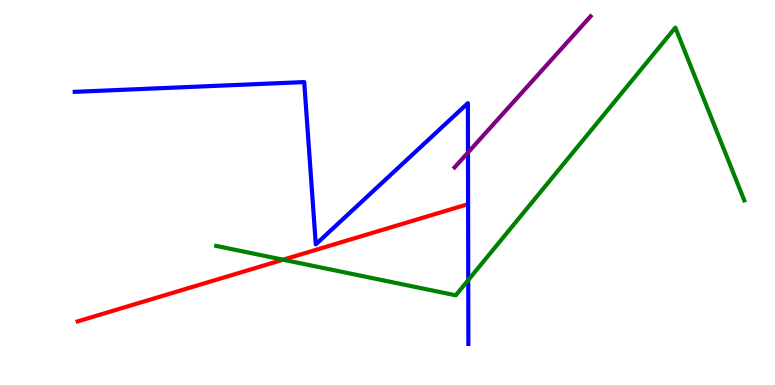[{'lines': ['blue', 'red'], 'intersections': []}, {'lines': ['green', 'red'], 'intersections': [{'x': 3.65, 'y': 3.25}]}, {'lines': ['purple', 'red'], 'intersections': []}, {'lines': ['blue', 'green'], 'intersections': [{'x': 6.04, 'y': 2.72}]}, {'lines': ['blue', 'purple'], 'intersections': [{'x': 6.04, 'y': 6.04}]}, {'lines': ['green', 'purple'], 'intersections': []}]